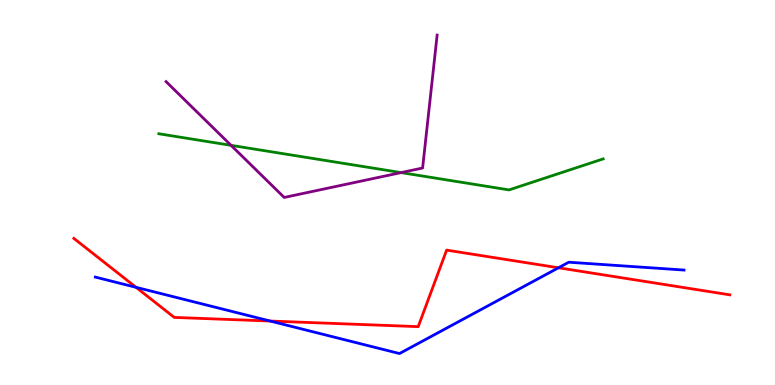[{'lines': ['blue', 'red'], 'intersections': [{'x': 1.76, 'y': 2.54}, {'x': 3.49, 'y': 1.66}, {'x': 7.21, 'y': 3.04}]}, {'lines': ['green', 'red'], 'intersections': []}, {'lines': ['purple', 'red'], 'intersections': []}, {'lines': ['blue', 'green'], 'intersections': []}, {'lines': ['blue', 'purple'], 'intersections': []}, {'lines': ['green', 'purple'], 'intersections': [{'x': 2.98, 'y': 6.23}, {'x': 5.18, 'y': 5.52}]}]